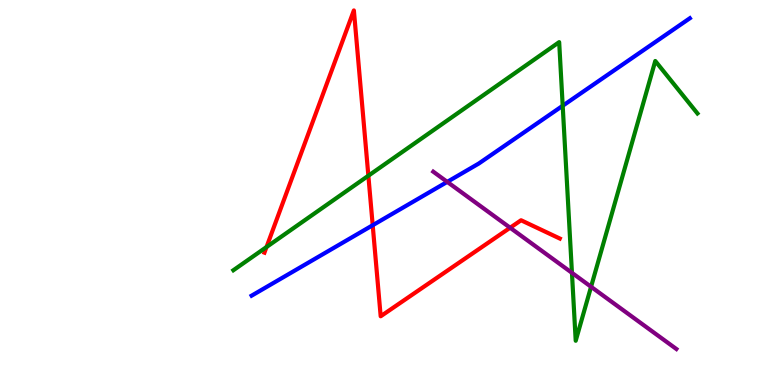[{'lines': ['blue', 'red'], 'intersections': [{'x': 4.81, 'y': 4.15}]}, {'lines': ['green', 'red'], 'intersections': [{'x': 3.44, 'y': 3.58}, {'x': 4.75, 'y': 5.44}]}, {'lines': ['purple', 'red'], 'intersections': [{'x': 6.58, 'y': 4.08}]}, {'lines': ['blue', 'green'], 'intersections': [{'x': 7.26, 'y': 7.25}]}, {'lines': ['blue', 'purple'], 'intersections': [{'x': 5.77, 'y': 5.28}]}, {'lines': ['green', 'purple'], 'intersections': [{'x': 7.38, 'y': 2.91}, {'x': 7.63, 'y': 2.55}]}]